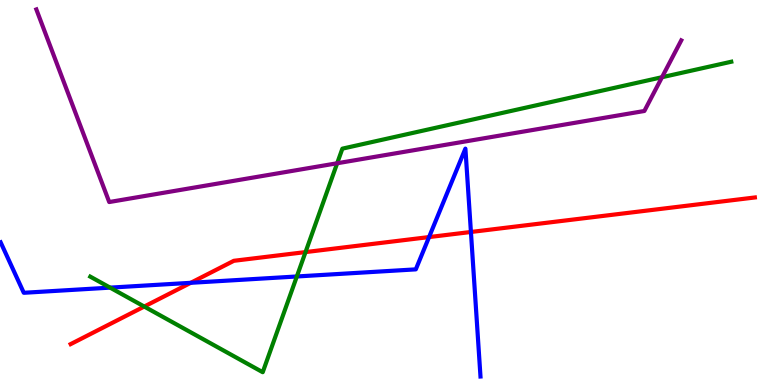[{'lines': ['blue', 'red'], 'intersections': [{'x': 2.46, 'y': 2.65}, {'x': 5.54, 'y': 3.84}, {'x': 6.08, 'y': 3.97}]}, {'lines': ['green', 'red'], 'intersections': [{'x': 1.86, 'y': 2.04}, {'x': 3.94, 'y': 3.45}]}, {'lines': ['purple', 'red'], 'intersections': []}, {'lines': ['blue', 'green'], 'intersections': [{'x': 1.42, 'y': 2.53}, {'x': 3.83, 'y': 2.82}]}, {'lines': ['blue', 'purple'], 'intersections': []}, {'lines': ['green', 'purple'], 'intersections': [{'x': 4.35, 'y': 5.76}, {'x': 8.54, 'y': 7.99}]}]